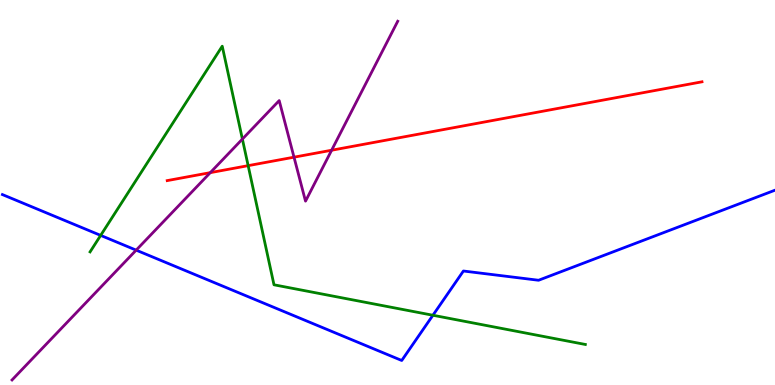[{'lines': ['blue', 'red'], 'intersections': []}, {'lines': ['green', 'red'], 'intersections': [{'x': 3.2, 'y': 5.7}]}, {'lines': ['purple', 'red'], 'intersections': [{'x': 2.71, 'y': 5.52}, {'x': 3.79, 'y': 5.92}, {'x': 4.28, 'y': 6.1}]}, {'lines': ['blue', 'green'], 'intersections': [{'x': 1.3, 'y': 3.89}, {'x': 5.59, 'y': 1.81}]}, {'lines': ['blue', 'purple'], 'intersections': [{'x': 1.76, 'y': 3.5}]}, {'lines': ['green', 'purple'], 'intersections': [{'x': 3.13, 'y': 6.39}]}]